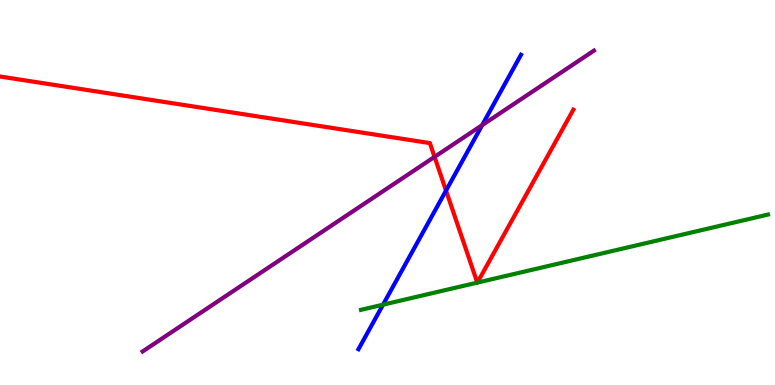[{'lines': ['blue', 'red'], 'intersections': [{'x': 5.76, 'y': 5.05}]}, {'lines': ['green', 'red'], 'intersections': [{'x': 6.16, 'y': 2.66}, {'x': 6.16, 'y': 2.66}]}, {'lines': ['purple', 'red'], 'intersections': [{'x': 5.61, 'y': 5.93}]}, {'lines': ['blue', 'green'], 'intersections': [{'x': 4.94, 'y': 2.09}]}, {'lines': ['blue', 'purple'], 'intersections': [{'x': 6.22, 'y': 6.75}]}, {'lines': ['green', 'purple'], 'intersections': []}]